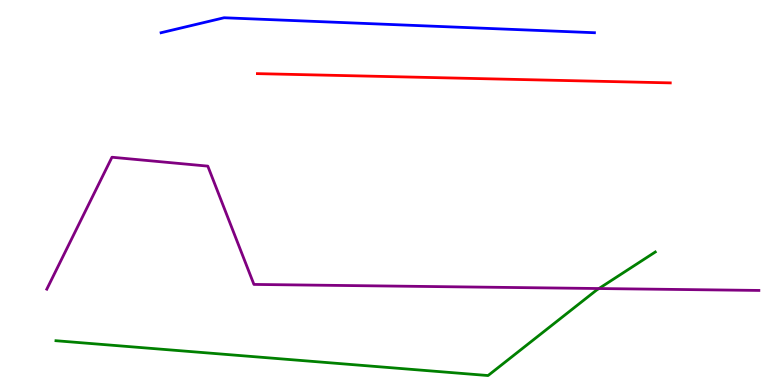[{'lines': ['blue', 'red'], 'intersections': []}, {'lines': ['green', 'red'], 'intersections': []}, {'lines': ['purple', 'red'], 'intersections': []}, {'lines': ['blue', 'green'], 'intersections': []}, {'lines': ['blue', 'purple'], 'intersections': []}, {'lines': ['green', 'purple'], 'intersections': [{'x': 7.73, 'y': 2.51}]}]